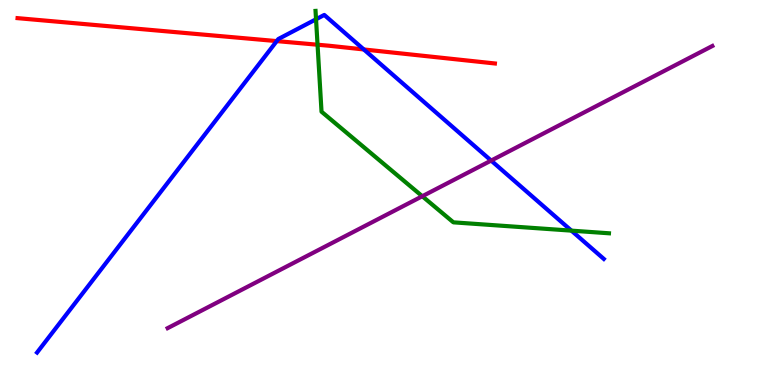[{'lines': ['blue', 'red'], 'intersections': [{'x': 3.57, 'y': 8.93}, {'x': 4.69, 'y': 8.72}]}, {'lines': ['green', 'red'], 'intersections': [{'x': 4.1, 'y': 8.84}]}, {'lines': ['purple', 'red'], 'intersections': []}, {'lines': ['blue', 'green'], 'intersections': [{'x': 4.08, 'y': 9.5}, {'x': 7.37, 'y': 4.01}]}, {'lines': ['blue', 'purple'], 'intersections': [{'x': 6.34, 'y': 5.83}]}, {'lines': ['green', 'purple'], 'intersections': [{'x': 5.45, 'y': 4.9}]}]